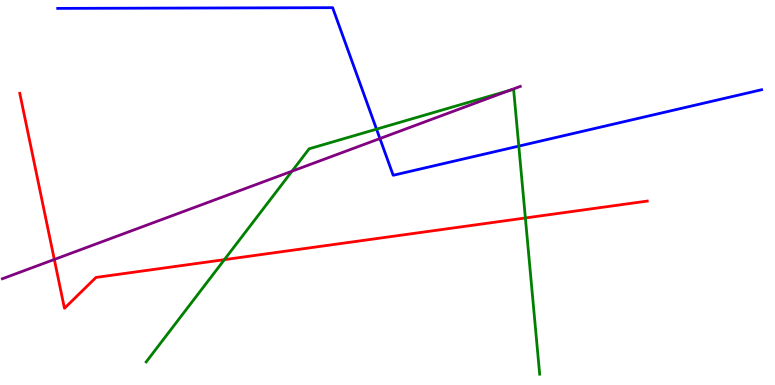[{'lines': ['blue', 'red'], 'intersections': []}, {'lines': ['green', 'red'], 'intersections': [{'x': 2.9, 'y': 3.26}, {'x': 6.78, 'y': 4.34}]}, {'lines': ['purple', 'red'], 'intersections': [{'x': 0.701, 'y': 3.26}]}, {'lines': ['blue', 'green'], 'intersections': [{'x': 4.86, 'y': 6.65}, {'x': 6.69, 'y': 6.21}]}, {'lines': ['blue', 'purple'], 'intersections': [{'x': 4.9, 'y': 6.4}]}, {'lines': ['green', 'purple'], 'intersections': [{'x': 3.77, 'y': 5.55}, {'x': 6.58, 'y': 7.65}]}]